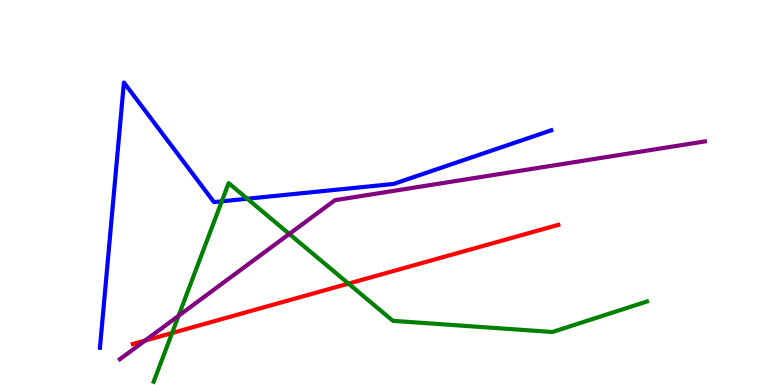[{'lines': ['blue', 'red'], 'intersections': []}, {'lines': ['green', 'red'], 'intersections': [{'x': 2.22, 'y': 1.35}, {'x': 4.5, 'y': 2.63}]}, {'lines': ['purple', 'red'], 'intersections': [{'x': 1.87, 'y': 1.15}]}, {'lines': ['blue', 'green'], 'intersections': [{'x': 2.86, 'y': 4.77}, {'x': 3.19, 'y': 4.84}]}, {'lines': ['blue', 'purple'], 'intersections': []}, {'lines': ['green', 'purple'], 'intersections': [{'x': 2.3, 'y': 1.8}, {'x': 3.73, 'y': 3.92}]}]